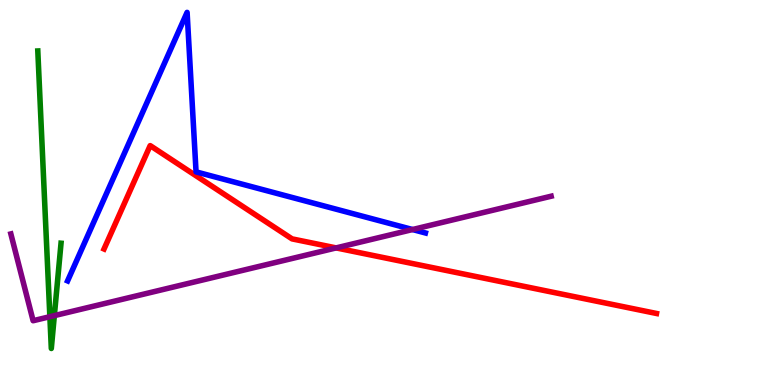[{'lines': ['blue', 'red'], 'intersections': []}, {'lines': ['green', 'red'], 'intersections': []}, {'lines': ['purple', 'red'], 'intersections': [{'x': 4.34, 'y': 3.56}]}, {'lines': ['blue', 'green'], 'intersections': []}, {'lines': ['blue', 'purple'], 'intersections': [{'x': 5.32, 'y': 4.04}]}, {'lines': ['green', 'purple'], 'intersections': [{'x': 0.643, 'y': 1.77}, {'x': 0.701, 'y': 1.8}]}]